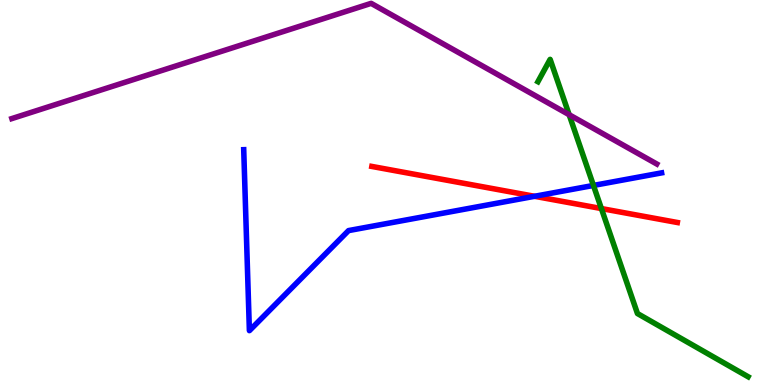[{'lines': ['blue', 'red'], 'intersections': [{'x': 6.9, 'y': 4.9}]}, {'lines': ['green', 'red'], 'intersections': [{'x': 7.76, 'y': 4.58}]}, {'lines': ['purple', 'red'], 'intersections': []}, {'lines': ['blue', 'green'], 'intersections': [{'x': 7.66, 'y': 5.18}]}, {'lines': ['blue', 'purple'], 'intersections': []}, {'lines': ['green', 'purple'], 'intersections': [{'x': 7.34, 'y': 7.02}]}]